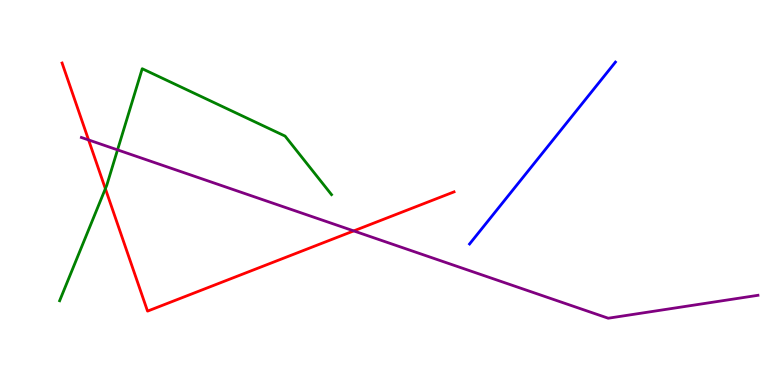[{'lines': ['blue', 'red'], 'intersections': []}, {'lines': ['green', 'red'], 'intersections': [{'x': 1.36, 'y': 5.1}]}, {'lines': ['purple', 'red'], 'intersections': [{'x': 1.14, 'y': 6.37}, {'x': 4.56, 'y': 4.0}]}, {'lines': ['blue', 'green'], 'intersections': []}, {'lines': ['blue', 'purple'], 'intersections': []}, {'lines': ['green', 'purple'], 'intersections': [{'x': 1.52, 'y': 6.11}]}]